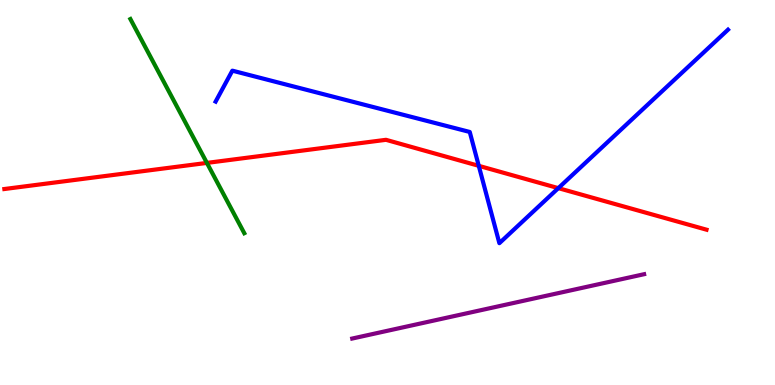[{'lines': ['blue', 'red'], 'intersections': [{'x': 6.18, 'y': 5.69}, {'x': 7.2, 'y': 5.11}]}, {'lines': ['green', 'red'], 'intersections': [{'x': 2.67, 'y': 5.77}]}, {'lines': ['purple', 'red'], 'intersections': []}, {'lines': ['blue', 'green'], 'intersections': []}, {'lines': ['blue', 'purple'], 'intersections': []}, {'lines': ['green', 'purple'], 'intersections': []}]